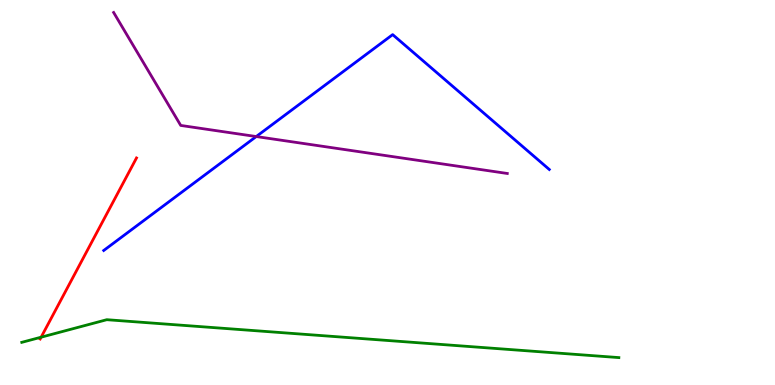[{'lines': ['blue', 'red'], 'intersections': []}, {'lines': ['green', 'red'], 'intersections': [{'x': 0.531, 'y': 1.24}]}, {'lines': ['purple', 'red'], 'intersections': []}, {'lines': ['blue', 'green'], 'intersections': []}, {'lines': ['blue', 'purple'], 'intersections': [{'x': 3.31, 'y': 6.45}]}, {'lines': ['green', 'purple'], 'intersections': []}]